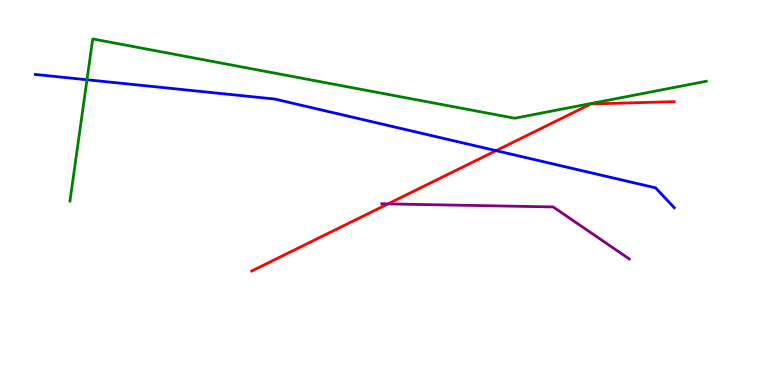[{'lines': ['blue', 'red'], 'intersections': [{'x': 6.4, 'y': 6.09}]}, {'lines': ['green', 'red'], 'intersections': []}, {'lines': ['purple', 'red'], 'intersections': [{'x': 5.01, 'y': 4.7}]}, {'lines': ['blue', 'green'], 'intersections': [{'x': 1.12, 'y': 7.93}]}, {'lines': ['blue', 'purple'], 'intersections': []}, {'lines': ['green', 'purple'], 'intersections': []}]